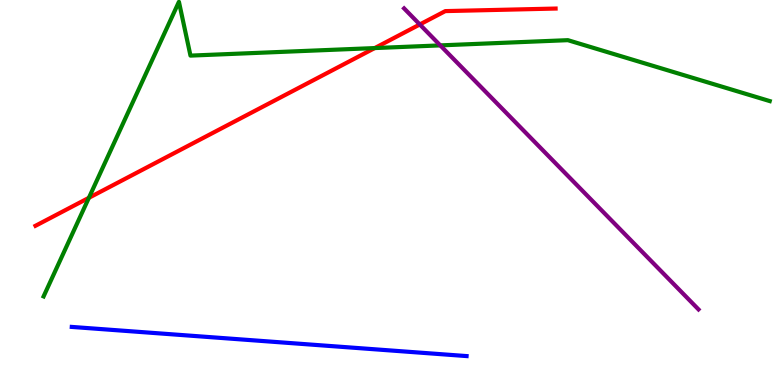[{'lines': ['blue', 'red'], 'intersections': []}, {'lines': ['green', 'red'], 'intersections': [{'x': 1.15, 'y': 4.86}, {'x': 4.84, 'y': 8.75}]}, {'lines': ['purple', 'red'], 'intersections': [{'x': 5.42, 'y': 9.36}]}, {'lines': ['blue', 'green'], 'intersections': []}, {'lines': ['blue', 'purple'], 'intersections': []}, {'lines': ['green', 'purple'], 'intersections': [{'x': 5.68, 'y': 8.82}]}]